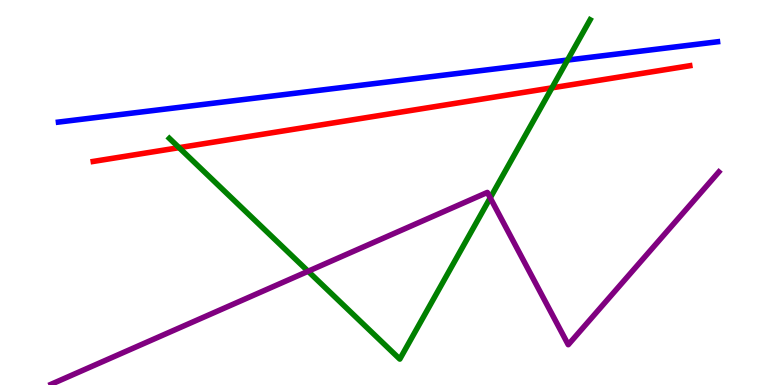[{'lines': ['blue', 'red'], 'intersections': []}, {'lines': ['green', 'red'], 'intersections': [{'x': 2.31, 'y': 6.16}, {'x': 7.12, 'y': 7.72}]}, {'lines': ['purple', 'red'], 'intersections': []}, {'lines': ['blue', 'green'], 'intersections': [{'x': 7.32, 'y': 8.44}]}, {'lines': ['blue', 'purple'], 'intersections': []}, {'lines': ['green', 'purple'], 'intersections': [{'x': 3.98, 'y': 2.95}, {'x': 6.33, 'y': 4.86}]}]